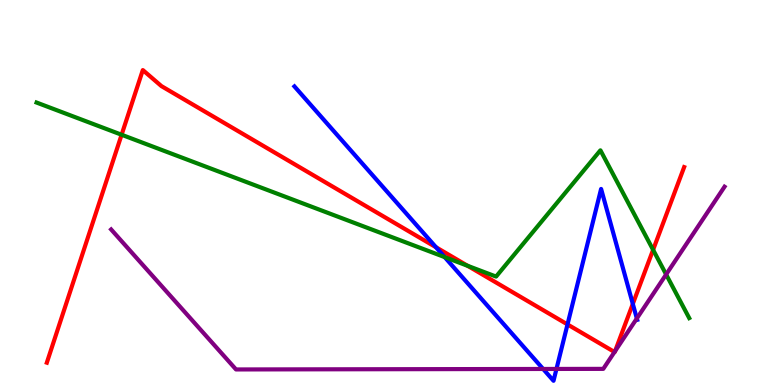[{'lines': ['blue', 'red'], 'intersections': [{'x': 5.63, 'y': 3.58}, {'x': 7.32, 'y': 1.57}, {'x': 8.17, 'y': 2.11}]}, {'lines': ['green', 'red'], 'intersections': [{'x': 1.57, 'y': 6.5}, {'x': 6.03, 'y': 3.1}, {'x': 8.43, 'y': 3.51}]}, {'lines': ['purple', 'red'], 'intersections': [{'x': 7.93, 'y': 0.857}, {'x': 7.94, 'y': 0.88}]}, {'lines': ['blue', 'green'], 'intersections': [{'x': 5.74, 'y': 3.32}]}, {'lines': ['blue', 'purple'], 'intersections': [{'x': 7.01, 'y': 0.417}, {'x': 7.18, 'y': 0.417}, {'x': 8.22, 'y': 1.73}]}, {'lines': ['green', 'purple'], 'intersections': [{'x': 8.6, 'y': 2.87}]}]